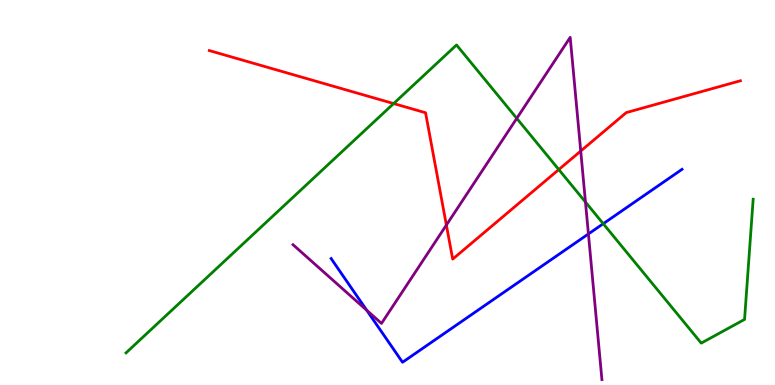[{'lines': ['blue', 'red'], 'intersections': []}, {'lines': ['green', 'red'], 'intersections': [{'x': 5.08, 'y': 7.31}, {'x': 7.21, 'y': 5.6}]}, {'lines': ['purple', 'red'], 'intersections': [{'x': 5.76, 'y': 4.15}, {'x': 7.49, 'y': 6.08}]}, {'lines': ['blue', 'green'], 'intersections': [{'x': 7.78, 'y': 4.19}]}, {'lines': ['blue', 'purple'], 'intersections': [{'x': 4.73, 'y': 1.94}, {'x': 7.59, 'y': 3.92}]}, {'lines': ['green', 'purple'], 'intersections': [{'x': 6.67, 'y': 6.93}, {'x': 7.55, 'y': 4.75}]}]